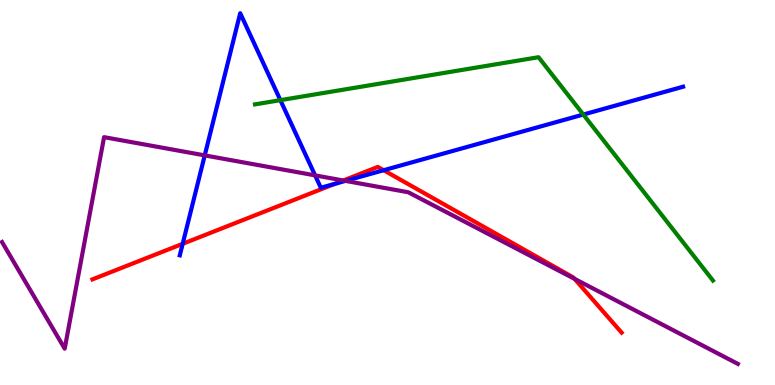[{'lines': ['blue', 'red'], 'intersections': [{'x': 2.36, 'y': 3.67}, {'x': 4.32, 'y': 5.22}, {'x': 4.95, 'y': 5.58}]}, {'lines': ['green', 'red'], 'intersections': []}, {'lines': ['purple', 'red'], 'intersections': [{'x': 4.43, 'y': 5.31}, {'x': 7.41, 'y': 2.76}]}, {'lines': ['blue', 'green'], 'intersections': [{'x': 3.62, 'y': 7.4}, {'x': 7.53, 'y': 7.02}]}, {'lines': ['blue', 'purple'], 'intersections': [{'x': 2.64, 'y': 5.96}, {'x': 4.07, 'y': 5.44}, {'x': 4.46, 'y': 5.3}]}, {'lines': ['green', 'purple'], 'intersections': []}]